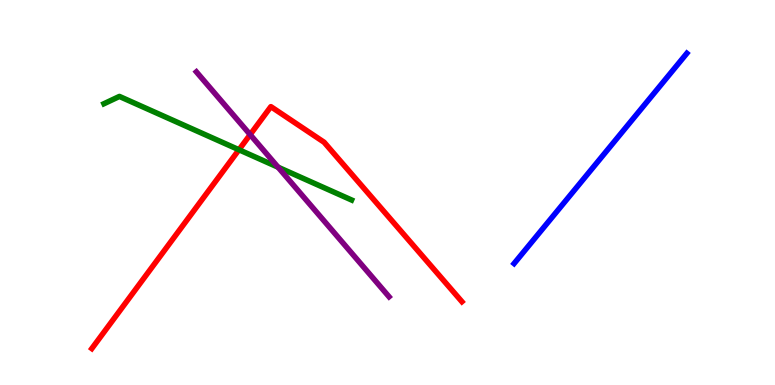[{'lines': ['blue', 'red'], 'intersections': []}, {'lines': ['green', 'red'], 'intersections': [{'x': 3.08, 'y': 6.11}]}, {'lines': ['purple', 'red'], 'intersections': [{'x': 3.23, 'y': 6.5}]}, {'lines': ['blue', 'green'], 'intersections': []}, {'lines': ['blue', 'purple'], 'intersections': []}, {'lines': ['green', 'purple'], 'intersections': [{'x': 3.59, 'y': 5.66}]}]